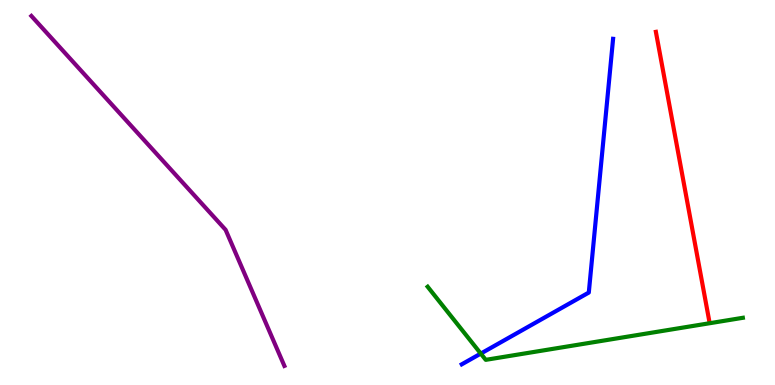[{'lines': ['blue', 'red'], 'intersections': []}, {'lines': ['green', 'red'], 'intersections': []}, {'lines': ['purple', 'red'], 'intersections': []}, {'lines': ['blue', 'green'], 'intersections': [{'x': 6.2, 'y': 0.816}]}, {'lines': ['blue', 'purple'], 'intersections': []}, {'lines': ['green', 'purple'], 'intersections': []}]